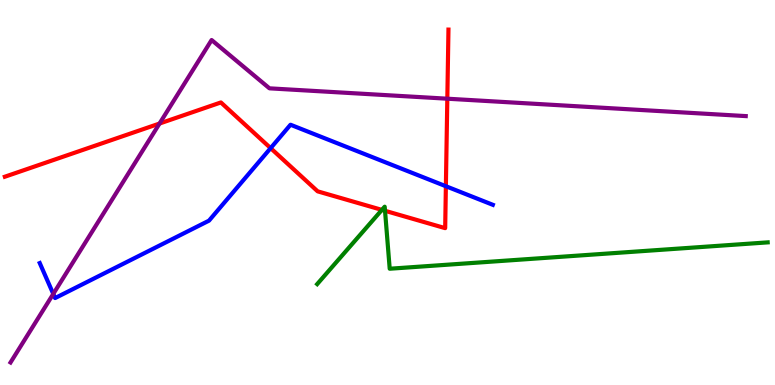[{'lines': ['blue', 'red'], 'intersections': [{'x': 3.49, 'y': 6.15}, {'x': 5.75, 'y': 5.16}]}, {'lines': ['green', 'red'], 'intersections': [{'x': 4.93, 'y': 4.55}, {'x': 4.97, 'y': 4.52}]}, {'lines': ['purple', 'red'], 'intersections': [{'x': 2.06, 'y': 6.79}, {'x': 5.77, 'y': 7.44}]}, {'lines': ['blue', 'green'], 'intersections': []}, {'lines': ['blue', 'purple'], 'intersections': [{'x': 0.687, 'y': 2.37}]}, {'lines': ['green', 'purple'], 'intersections': []}]